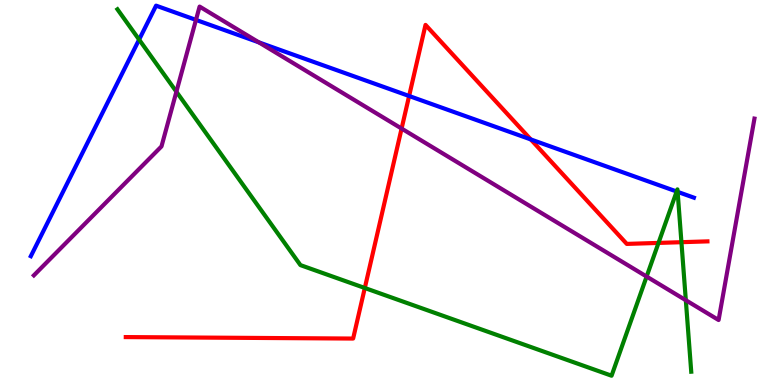[{'lines': ['blue', 'red'], 'intersections': [{'x': 5.28, 'y': 7.51}, {'x': 6.85, 'y': 6.38}]}, {'lines': ['green', 'red'], 'intersections': [{'x': 4.71, 'y': 2.52}, {'x': 8.5, 'y': 3.69}, {'x': 8.79, 'y': 3.71}]}, {'lines': ['purple', 'red'], 'intersections': [{'x': 5.18, 'y': 6.66}]}, {'lines': ['blue', 'green'], 'intersections': [{'x': 1.79, 'y': 8.97}, {'x': 8.73, 'y': 5.03}, {'x': 8.74, 'y': 5.02}]}, {'lines': ['blue', 'purple'], 'intersections': [{'x': 2.53, 'y': 9.48}, {'x': 3.34, 'y': 8.9}]}, {'lines': ['green', 'purple'], 'intersections': [{'x': 2.28, 'y': 7.62}, {'x': 8.34, 'y': 2.82}, {'x': 8.85, 'y': 2.2}]}]